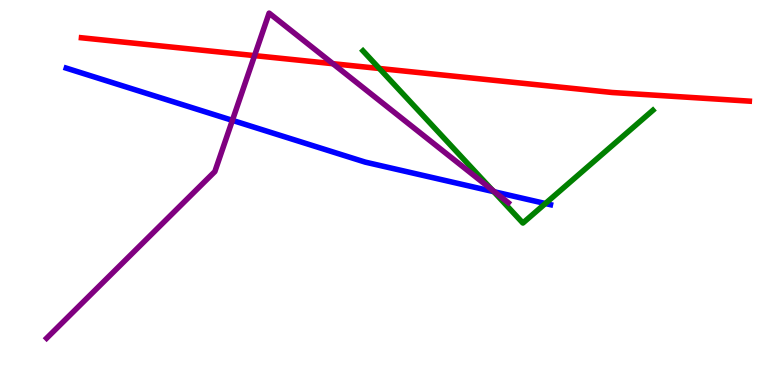[{'lines': ['blue', 'red'], 'intersections': []}, {'lines': ['green', 'red'], 'intersections': [{'x': 4.89, 'y': 8.22}]}, {'lines': ['purple', 'red'], 'intersections': [{'x': 3.28, 'y': 8.56}, {'x': 4.3, 'y': 8.35}]}, {'lines': ['blue', 'green'], 'intersections': [{'x': 6.37, 'y': 5.02}, {'x': 7.04, 'y': 4.71}]}, {'lines': ['blue', 'purple'], 'intersections': [{'x': 3.0, 'y': 6.87}, {'x': 6.38, 'y': 5.02}]}, {'lines': ['green', 'purple'], 'intersections': [{'x': 6.35, 'y': 5.07}]}]